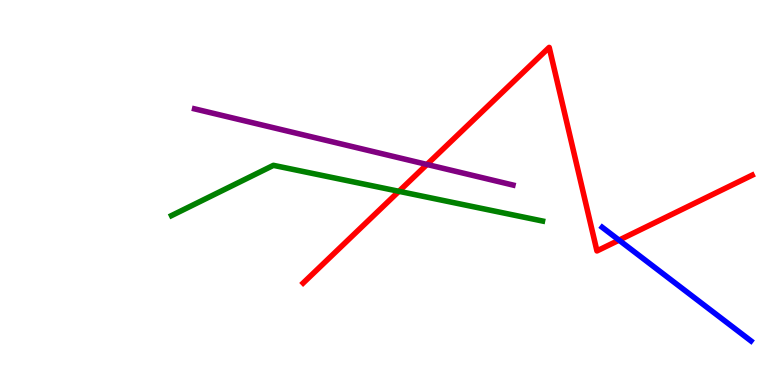[{'lines': ['blue', 'red'], 'intersections': [{'x': 7.99, 'y': 3.76}]}, {'lines': ['green', 'red'], 'intersections': [{'x': 5.15, 'y': 5.03}]}, {'lines': ['purple', 'red'], 'intersections': [{'x': 5.51, 'y': 5.73}]}, {'lines': ['blue', 'green'], 'intersections': []}, {'lines': ['blue', 'purple'], 'intersections': []}, {'lines': ['green', 'purple'], 'intersections': []}]